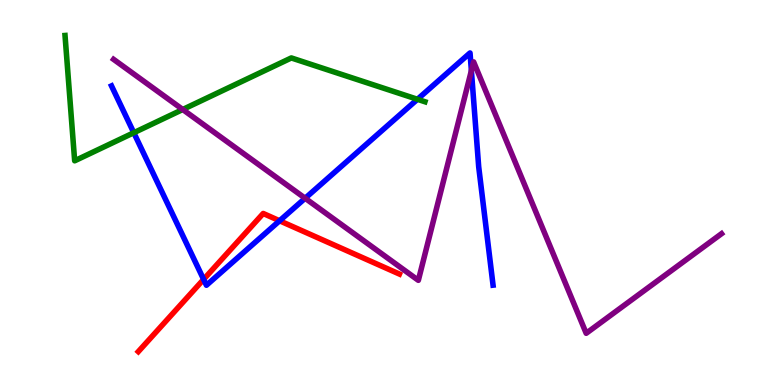[{'lines': ['blue', 'red'], 'intersections': [{'x': 2.63, 'y': 2.74}, {'x': 3.61, 'y': 4.27}]}, {'lines': ['green', 'red'], 'intersections': []}, {'lines': ['purple', 'red'], 'intersections': []}, {'lines': ['blue', 'green'], 'intersections': [{'x': 1.73, 'y': 6.55}, {'x': 5.39, 'y': 7.42}]}, {'lines': ['blue', 'purple'], 'intersections': [{'x': 3.94, 'y': 4.85}, {'x': 6.08, 'y': 8.17}]}, {'lines': ['green', 'purple'], 'intersections': [{'x': 2.36, 'y': 7.16}]}]